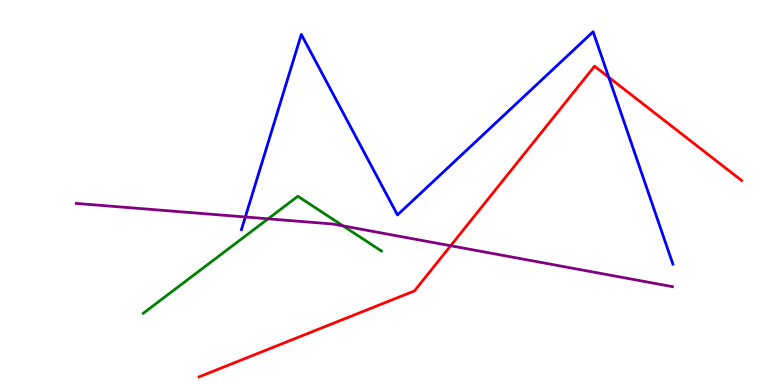[{'lines': ['blue', 'red'], 'intersections': [{'x': 7.85, 'y': 7.99}]}, {'lines': ['green', 'red'], 'intersections': []}, {'lines': ['purple', 'red'], 'intersections': [{'x': 5.81, 'y': 3.62}]}, {'lines': ['blue', 'green'], 'intersections': []}, {'lines': ['blue', 'purple'], 'intersections': [{'x': 3.17, 'y': 4.36}]}, {'lines': ['green', 'purple'], 'intersections': [{'x': 3.46, 'y': 4.32}, {'x': 4.43, 'y': 4.13}]}]